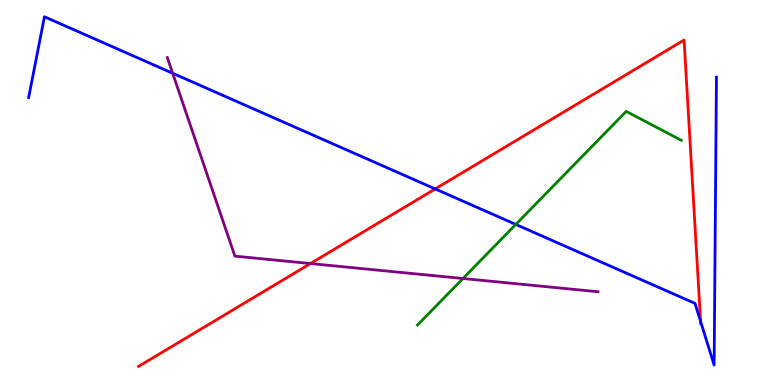[{'lines': ['blue', 'red'], 'intersections': [{'x': 5.62, 'y': 5.09}, {'x': 9.04, 'y': 1.65}]}, {'lines': ['green', 'red'], 'intersections': []}, {'lines': ['purple', 'red'], 'intersections': [{'x': 4.01, 'y': 3.15}]}, {'lines': ['blue', 'green'], 'intersections': [{'x': 6.66, 'y': 4.17}]}, {'lines': ['blue', 'purple'], 'intersections': [{'x': 2.23, 'y': 8.1}]}, {'lines': ['green', 'purple'], 'intersections': [{'x': 5.97, 'y': 2.77}]}]